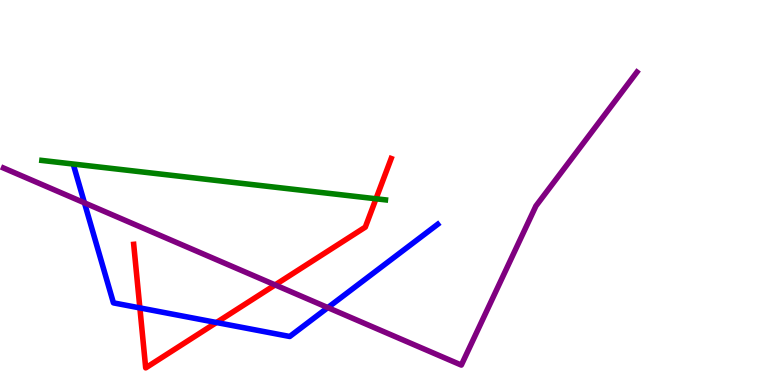[{'lines': ['blue', 'red'], 'intersections': [{'x': 1.8, 'y': 2.0}, {'x': 2.79, 'y': 1.62}]}, {'lines': ['green', 'red'], 'intersections': [{'x': 4.85, 'y': 4.84}]}, {'lines': ['purple', 'red'], 'intersections': [{'x': 3.55, 'y': 2.6}]}, {'lines': ['blue', 'green'], 'intersections': []}, {'lines': ['blue', 'purple'], 'intersections': [{'x': 1.09, 'y': 4.73}, {'x': 4.23, 'y': 2.01}]}, {'lines': ['green', 'purple'], 'intersections': []}]